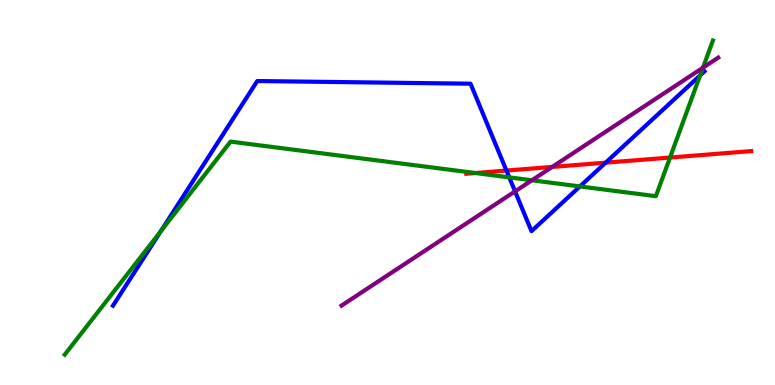[{'lines': ['blue', 'red'], 'intersections': [{'x': 6.53, 'y': 5.57}, {'x': 7.81, 'y': 5.77}]}, {'lines': ['green', 'red'], 'intersections': [{'x': 6.13, 'y': 5.51}, {'x': 8.65, 'y': 5.91}]}, {'lines': ['purple', 'red'], 'intersections': [{'x': 7.13, 'y': 5.66}]}, {'lines': ['blue', 'green'], 'intersections': [{'x': 2.07, 'y': 3.99}, {'x': 6.57, 'y': 5.39}, {'x': 7.48, 'y': 5.16}, {'x': 9.03, 'y': 8.04}]}, {'lines': ['blue', 'purple'], 'intersections': [{'x': 6.65, 'y': 5.03}]}, {'lines': ['green', 'purple'], 'intersections': [{'x': 6.86, 'y': 5.32}, {'x': 9.07, 'y': 8.24}]}]